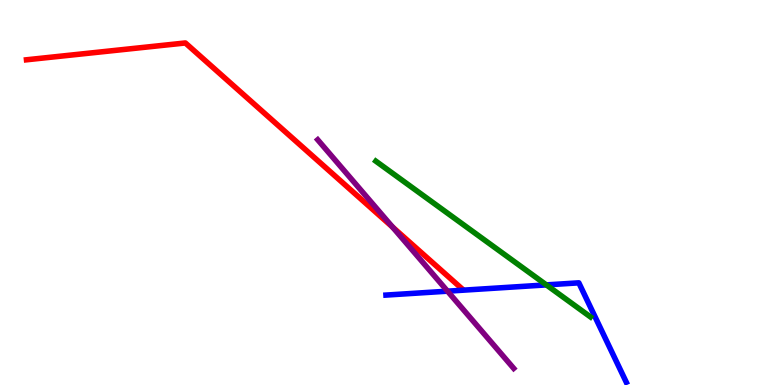[{'lines': ['blue', 'red'], 'intersections': []}, {'lines': ['green', 'red'], 'intersections': []}, {'lines': ['purple', 'red'], 'intersections': [{'x': 5.07, 'y': 4.1}]}, {'lines': ['blue', 'green'], 'intersections': [{'x': 7.05, 'y': 2.6}]}, {'lines': ['blue', 'purple'], 'intersections': [{'x': 5.77, 'y': 2.44}]}, {'lines': ['green', 'purple'], 'intersections': []}]